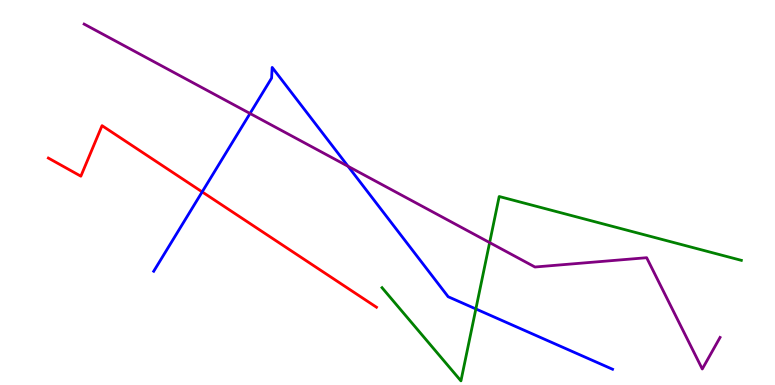[{'lines': ['blue', 'red'], 'intersections': [{'x': 2.61, 'y': 5.02}]}, {'lines': ['green', 'red'], 'intersections': []}, {'lines': ['purple', 'red'], 'intersections': []}, {'lines': ['blue', 'green'], 'intersections': [{'x': 6.14, 'y': 1.98}]}, {'lines': ['blue', 'purple'], 'intersections': [{'x': 3.23, 'y': 7.05}, {'x': 4.49, 'y': 5.68}]}, {'lines': ['green', 'purple'], 'intersections': [{'x': 6.32, 'y': 3.7}]}]